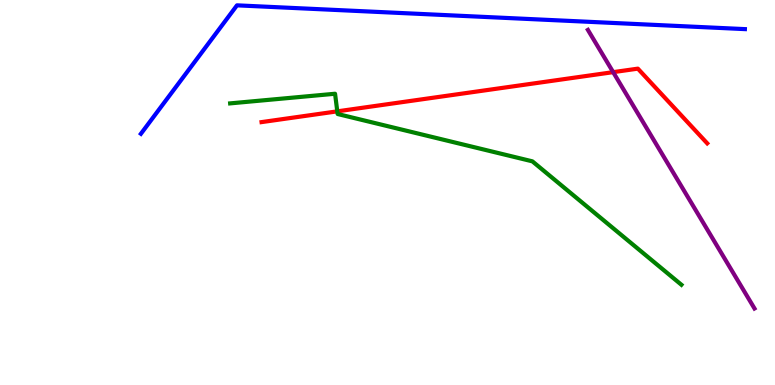[{'lines': ['blue', 'red'], 'intersections': []}, {'lines': ['green', 'red'], 'intersections': [{'x': 4.35, 'y': 7.11}]}, {'lines': ['purple', 'red'], 'intersections': [{'x': 7.91, 'y': 8.13}]}, {'lines': ['blue', 'green'], 'intersections': []}, {'lines': ['blue', 'purple'], 'intersections': []}, {'lines': ['green', 'purple'], 'intersections': []}]